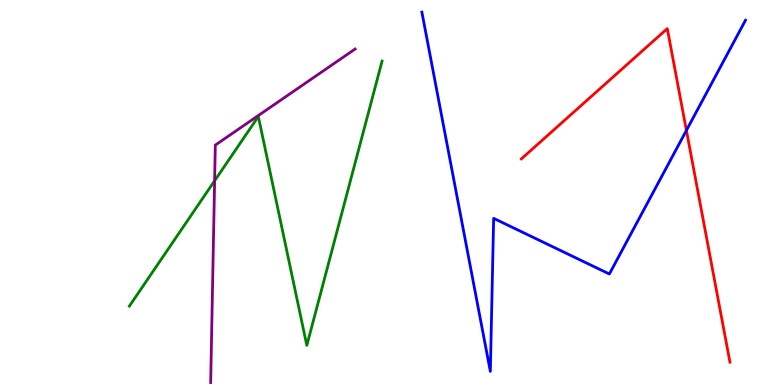[{'lines': ['blue', 'red'], 'intersections': [{'x': 8.86, 'y': 6.61}]}, {'lines': ['green', 'red'], 'intersections': []}, {'lines': ['purple', 'red'], 'intersections': []}, {'lines': ['blue', 'green'], 'intersections': []}, {'lines': ['blue', 'purple'], 'intersections': []}, {'lines': ['green', 'purple'], 'intersections': [{'x': 2.77, 'y': 5.3}]}]